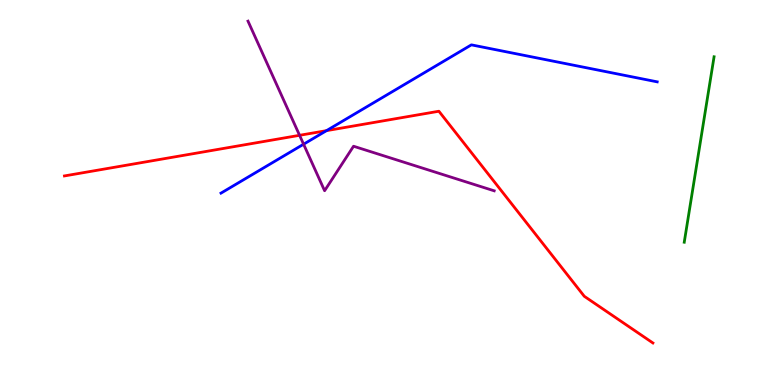[{'lines': ['blue', 'red'], 'intersections': [{'x': 4.21, 'y': 6.61}]}, {'lines': ['green', 'red'], 'intersections': []}, {'lines': ['purple', 'red'], 'intersections': [{'x': 3.87, 'y': 6.49}]}, {'lines': ['blue', 'green'], 'intersections': []}, {'lines': ['blue', 'purple'], 'intersections': [{'x': 3.92, 'y': 6.25}]}, {'lines': ['green', 'purple'], 'intersections': []}]